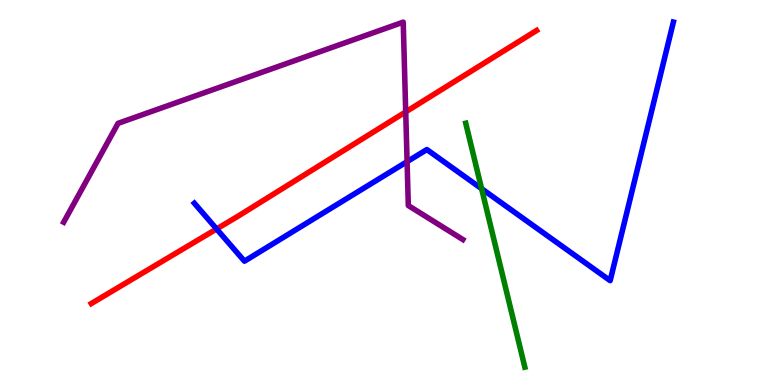[{'lines': ['blue', 'red'], 'intersections': [{'x': 2.79, 'y': 4.05}]}, {'lines': ['green', 'red'], 'intersections': []}, {'lines': ['purple', 'red'], 'intersections': [{'x': 5.23, 'y': 7.09}]}, {'lines': ['blue', 'green'], 'intersections': [{'x': 6.21, 'y': 5.1}]}, {'lines': ['blue', 'purple'], 'intersections': [{'x': 5.25, 'y': 5.8}]}, {'lines': ['green', 'purple'], 'intersections': []}]